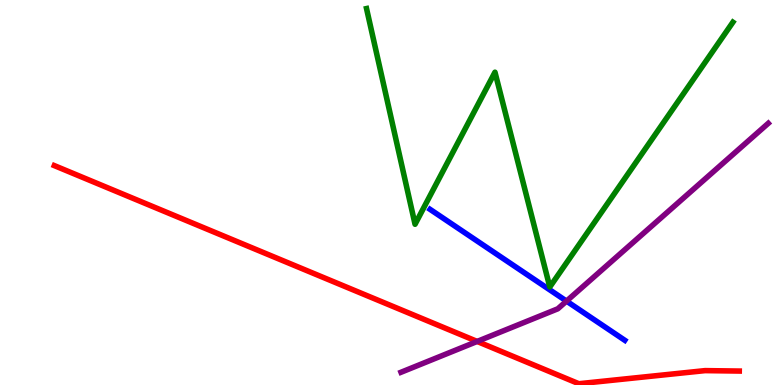[{'lines': ['blue', 'red'], 'intersections': []}, {'lines': ['green', 'red'], 'intersections': []}, {'lines': ['purple', 'red'], 'intersections': [{'x': 6.16, 'y': 1.13}]}, {'lines': ['blue', 'green'], 'intersections': []}, {'lines': ['blue', 'purple'], 'intersections': [{'x': 7.31, 'y': 2.18}]}, {'lines': ['green', 'purple'], 'intersections': []}]